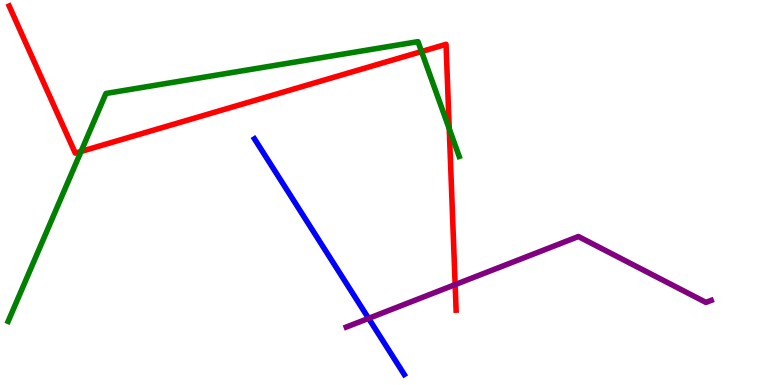[{'lines': ['blue', 'red'], 'intersections': []}, {'lines': ['green', 'red'], 'intersections': [{'x': 1.05, 'y': 6.07}, {'x': 5.44, 'y': 8.66}, {'x': 5.8, 'y': 6.66}]}, {'lines': ['purple', 'red'], 'intersections': [{'x': 5.87, 'y': 2.61}]}, {'lines': ['blue', 'green'], 'intersections': []}, {'lines': ['blue', 'purple'], 'intersections': [{'x': 4.76, 'y': 1.73}]}, {'lines': ['green', 'purple'], 'intersections': []}]